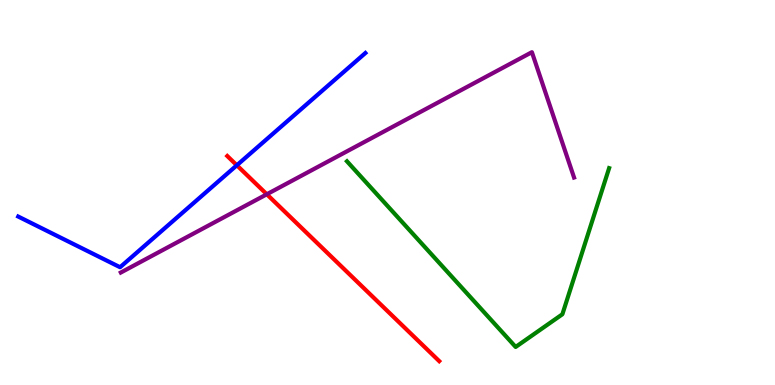[{'lines': ['blue', 'red'], 'intersections': [{'x': 3.06, 'y': 5.71}]}, {'lines': ['green', 'red'], 'intersections': []}, {'lines': ['purple', 'red'], 'intersections': [{'x': 3.44, 'y': 4.95}]}, {'lines': ['blue', 'green'], 'intersections': []}, {'lines': ['blue', 'purple'], 'intersections': []}, {'lines': ['green', 'purple'], 'intersections': []}]